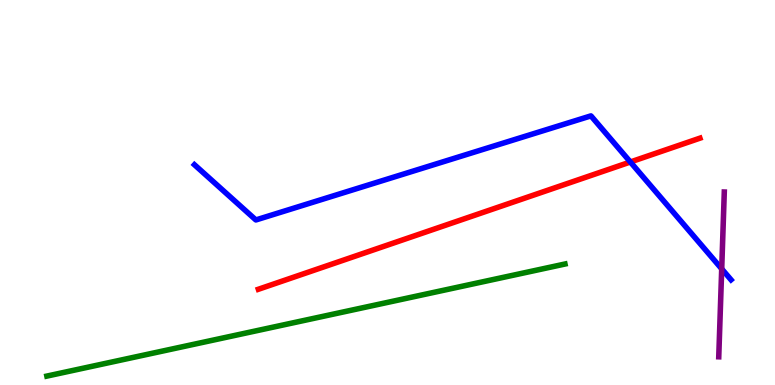[{'lines': ['blue', 'red'], 'intersections': [{'x': 8.13, 'y': 5.79}]}, {'lines': ['green', 'red'], 'intersections': []}, {'lines': ['purple', 'red'], 'intersections': []}, {'lines': ['blue', 'green'], 'intersections': []}, {'lines': ['blue', 'purple'], 'intersections': [{'x': 9.31, 'y': 3.02}]}, {'lines': ['green', 'purple'], 'intersections': []}]